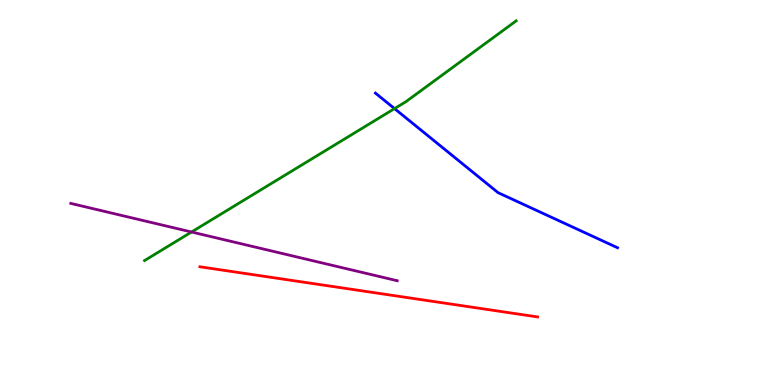[{'lines': ['blue', 'red'], 'intersections': []}, {'lines': ['green', 'red'], 'intersections': []}, {'lines': ['purple', 'red'], 'intersections': []}, {'lines': ['blue', 'green'], 'intersections': [{'x': 5.09, 'y': 7.18}]}, {'lines': ['blue', 'purple'], 'intersections': []}, {'lines': ['green', 'purple'], 'intersections': [{'x': 2.47, 'y': 3.97}]}]